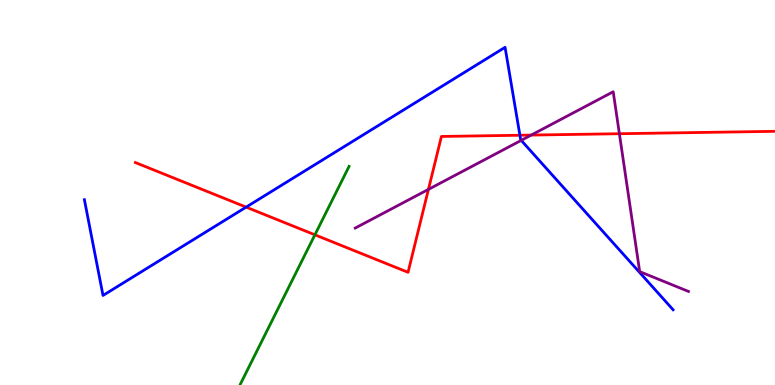[{'lines': ['blue', 'red'], 'intersections': [{'x': 3.18, 'y': 4.62}, {'x': 6.71, 'y': 6.49}]}, {'lines': ['green', 'red'], 'intersections': [{'x': 4.06, 'y': 3.9}]}, {'lines': ['purple', 'red'], 'intersections': [{'x': 5.53, 'y': 5.08}, {'x': 6.85, 'y': 6.49}, {'x': 7.99, 'y': 6.53}]}, {'lines': ['blue', 'green'], 'intersections': []}, {'lines': ['blue', 'purple'], 'intersections': [{'x': 6.73, 'y': 6.35}]}, {'lines': ['green', 'purple'], 'intersections': []}]